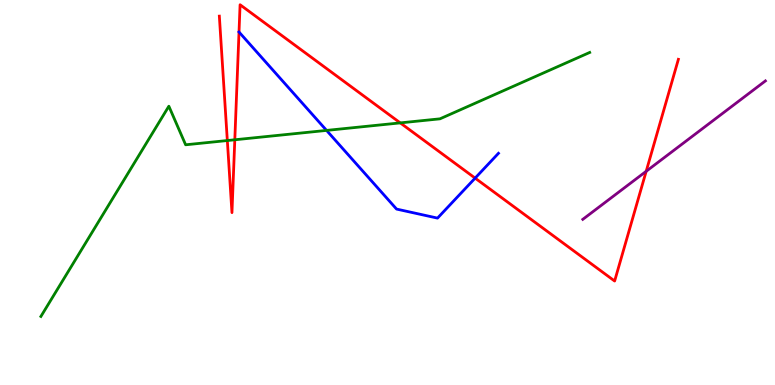[{'lines': ['blue', 'red'], 'intersections': [{'x': 3.08, 'y': 9.17}, {'x': 6.13, 'y': 5.37}]}, {'lines': ['green', 'red'], 'intersections': [{'x': 2.93, 'y': 6.35}, {'x': 3.03, 'y': 6.37}, {'x': 5.16, 'y': 6.81}]}, {'lines': ['purple', 'red'], 'intersections': [{'x': 8.34, 'y': 5.55}]}, {'lines': ['blue', 'green'], 'intersections': [{'x': 4.21, 'y': 6.61}]}, {'lines': ['blue', 'purple'], 'intersections': []}, {'lines': ['green', 'purple'], 'intersections': []}]